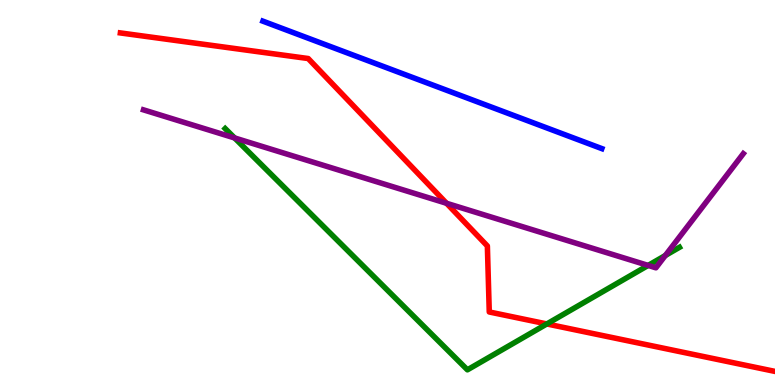[{'lines': ['blue', 'red'], 'intersections': []}, {'lines': ['green', 'red'], 'intersections': [{'x': 7.06, 'y': 1.59}]}, {'lines': ['purple', 'red'], 'intersections': [{'x': 5.76, 'y': 4.72}]}, {'lines': ['blue', 'green'], 'intersections': []}, {'lines': ['blue', 'purple'], 'intersections': []}, {'lines': ['green', 'purple'], 'intersections': [{'x': 3.03, 'y': 6.42}, {'x': 8.36, 'y': 3.11}, {'x': 8.58, 'y': 3.36}]}]